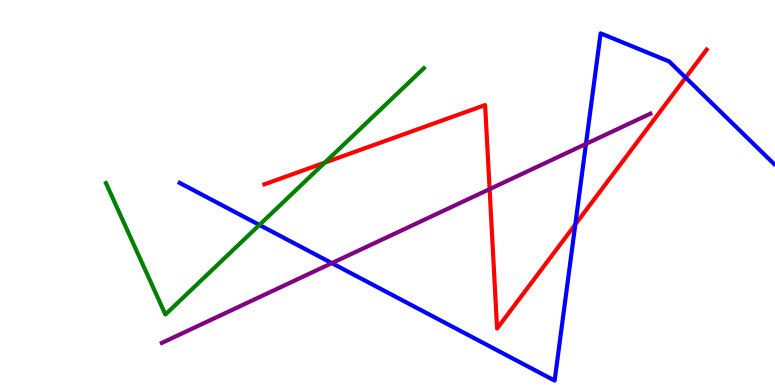[{'lines': ['blue', 'red'], 'intersections': [{'x': 7.42, 'y': 4.17}, {'x': 8.85, 'y': 7.98}]}, {'lines': ['green', 'red'], 'intersections': [{'x': 4.19, 'y': 5.78}]}, {'lines': ['purple', 'red'], 'intersections': [{'x': 6.32, 'y': 5.09}]}, {'lines': ['blue', 'green'], 'intersections': [{'x': 3.35, 'y': 4.16}]}, {'lines': ['blue', 'purple'], 'intersections': [{'x': 4.28, 'y': 3.17}, {'x': 7.56, 'y': 6.26}]}, {'lines': ['green', 'purple'], 'intersections': []}]